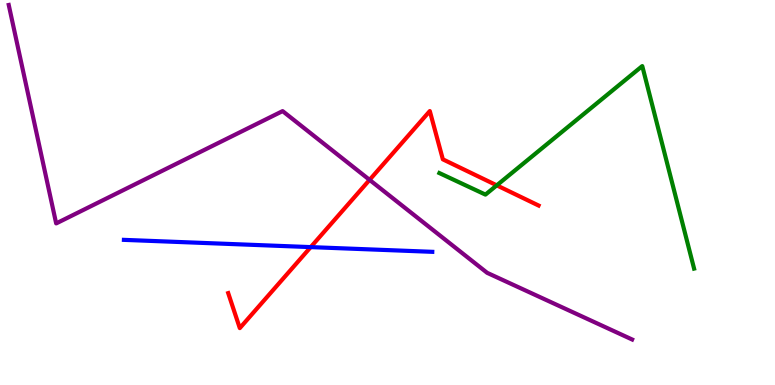[{'lines': ['blue', 'red'], 'intersections': [{'x': 4.01, 'y': 3.58}]}, {'lines': ['green', 'red'], 'intersections': [{'x': 6.41, 'y': 5.19}]}, {'lines': ['purple', 'red'], 'intersections': [{'x': 4.77, 'y': 5.33}]}, {'lines': ['blue', 'green'], 'intersections': []}, {'lines': ['blue', 'purple'], 'intersections': []}, {'lines': ['green', 'purple'], 'intersections': []}]